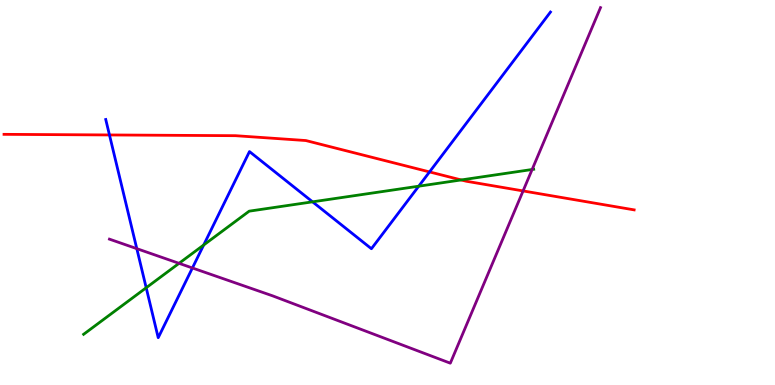[{'lines': ['blue', 'red'], 'intersections': [{'x': 1.41, 'y': 6.49}, {'x': 5.54, 'y': 5.53}]}, {'lines': ['green', 'red'], 'intersections': [{'x': 5.95, 'y': 5.33}]}, {'lines': ['purple', 'red'], 'intersections': [{'x': 6.75, 'y': 5.04}]}, {'lines': ['blue', 'green'], 'intersections': [{'x': 1.89, 'y': 2.53}, {'x': 2.63, 'y': 3.64}, {'x': 4.03, 'y': 4.76}, {'x': 5.4, 'y': 5.16}]}, {'lines': ['blue', 'purple'], 'intersections': [{'x': 1.77, 'y': 3.54}, {'x': 2.48, 'y': 3.04}]}, {'lines': ['green', 'purple'], 'intersections': [{'x': 2.31, 'y': 3.16}, {'x': 6.87, 'y': 5.6}]}]